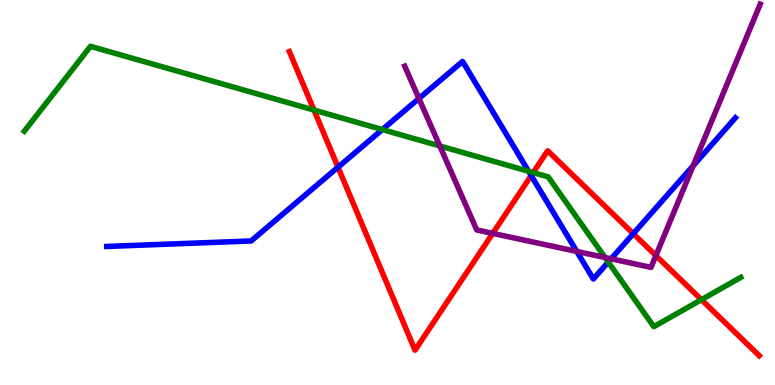[{'lines': ['blue', 'red'], 'intersections': [{'x': 4.36, 'y': 5.66}, {'x': 6.85, 'y': 5.44}, {'x': 8.17, 'y': 3.93}]}, {'lines': ['green', 'red'], 'intersections': [{'x': 4.05, 'y': 7.14}, {'x': 6.88, 'y': 5.52}, {'x': 9.05, 'y': 2.22}]}, {'lines': ['purple', 'red'], 'intersections': [{'x': 6.36, 'y': 3.94}, {'x': 8.46, 'y': 3.36}]}, {'lines': ['blue', 'green'], 'intersections': [{'x': 4.93, 'y': 6.63}, {'x': 6.82, 'y': 5.55}, {'x': 7.85, 'y': 3.19}]}, {'lines': ['blue', 'purple'], 'intersections': [{'x': 5.41, 'y': 7.44}, {'x': 7.44, 'y': 3.47}, {'x': 7.89, 'y': 3.28}, {'x': 8.94, 'y': 5.7}]}, {'lines': ['green', 'purple'], 'intersections': [{'x': 5.67, 'y': 6.21}, {'x': 7.81, 'y': 3.31}]}]